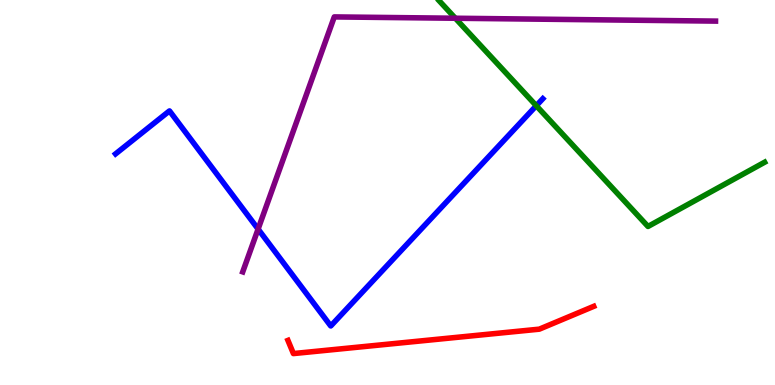[{'lines': ['blue', 'red'], 'intersections': []}, {'lines': ['green', 'red'], 'intersections': []}, {'lines': ['purple', 'red'], 'intersections': []}, {'lines': ['blue', 'green'], 'intersections': [{'x': 6.92, 'y': 7.25}]}, {'lines': ['blue', 'purple'], 'intersections': [{'x': 3.33, 'y': 4.05}]}, {'lines': ['green', 'purple'], 'intersections': [{'x': 5.88, 'y': 9.53}]}]